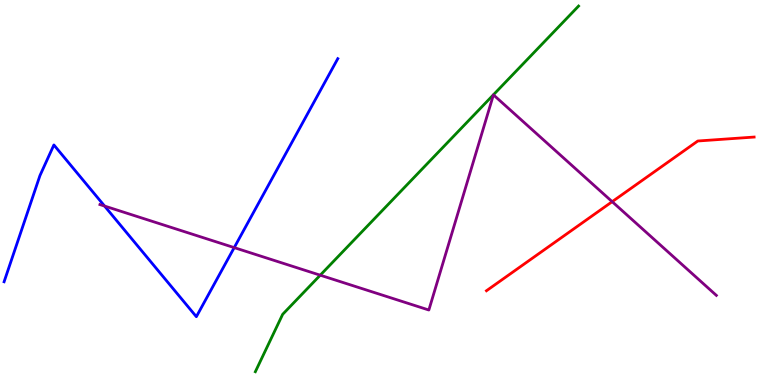[{'lines': ['blue', 'red'], 'intersections': []}, {'lines': ['green', 'red'], 'intersections': []}, {'lines': ['purple', 'red'], 'intersections': [{'x': 7.9, 'y': 4.76}]}, {'lines': ['blue', 'green'], 'intersections': []}, {'lines': ['blue', 'purple'], 'intersections': [{'x': 1.35, 'y': 4.65}, {'x': 3.02, 'y': 3.57}]}, {'lines': ['green', 'purple'], 'intersections': [{'x': 4.13, 'y': 2.85}]}]